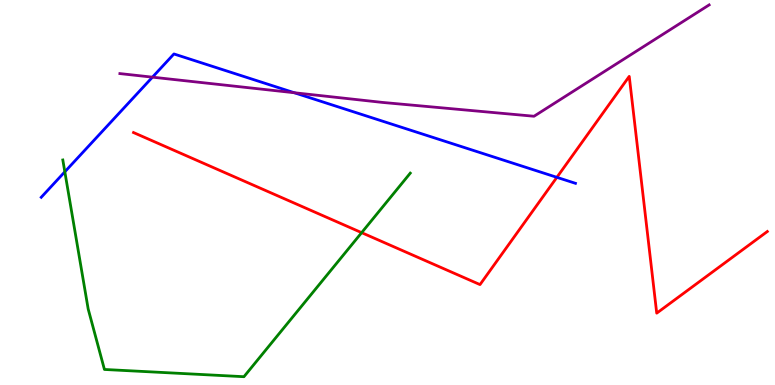[{'lines': ['blue', 'red'], 'intersections': [{'x': 7.19, 'y': 5.39}]}, {'lines': ['green', 'red'], 'intersections': [{'x': 4.67, 'y': 3.96}]}, {'lines': ['purple', 'red'], 'intersections': []}, {'lines': ['blue', 'green'], 'intersections': [{'x': 0.837, 'y': 5.54}]}, {'lines': ['blue', 'purple'], 'intersections': [{'x': 1.97, 'y': 8.0}, {'x': 3.8, 'y': 7.59}]}, {'lines': ['green', 'purple'], 'intersections': []}]